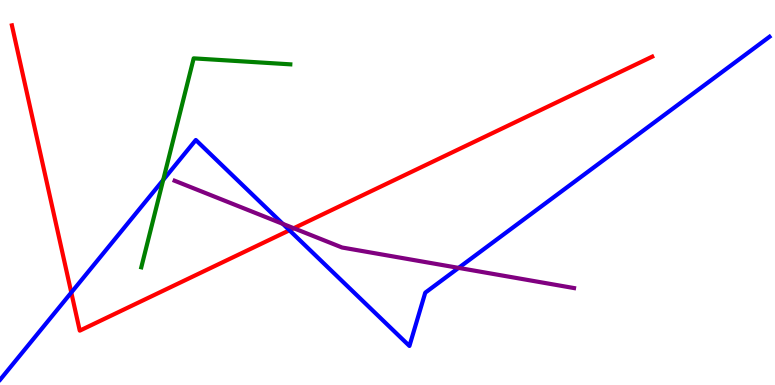[{'lines': ['blue', 'red'], 'intersections': [{'x': 0.92, 'y': 2.4}, {'x': 3.73, 'y': 4.02}]}, {'lines': ['green', 'red'], 'intersections': []}, {'lines': ['purple', 'red'], 'intersections': [{'x': 3.79, 'y': 4.07}]}, {'lines': ['blue', 'green'], 'intersections': [{'x': 2.11, 'y': 5.33}]}, {'lines': ['blue', 'purple'], 'intersections': [{'x': 3.65, 'y': 4.19}, {'x': 5.92, 'y': 3.04}]}, {'lines': ['green', 'purple'], 'intersections': []}]